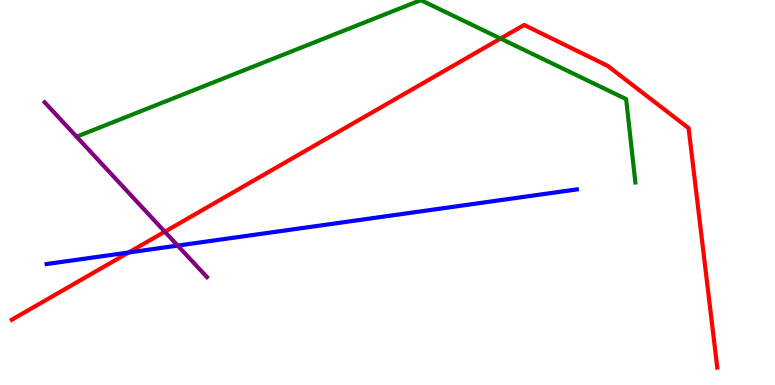[{'lines': ['blue', 'red'], 'intersections': [{'x': 1.66, 'y': 3.44}]}, {'lines': ['green', 'red'], 'intersections': [{'x': 6.46, 'y': 9.0}]}, {'lines': ['purple', 'red'], 'intersections': [{'x': 2.13, 'y': 3.98}]}, {'lines': ['blue', 'green'], 'intersections': []}, {'lines': ['blue', 'purple'], 'intersections': [{'x': 2.29, 'y': 3.62}]}, {'lines': ['green', 'purple'], 'intersections': []}]